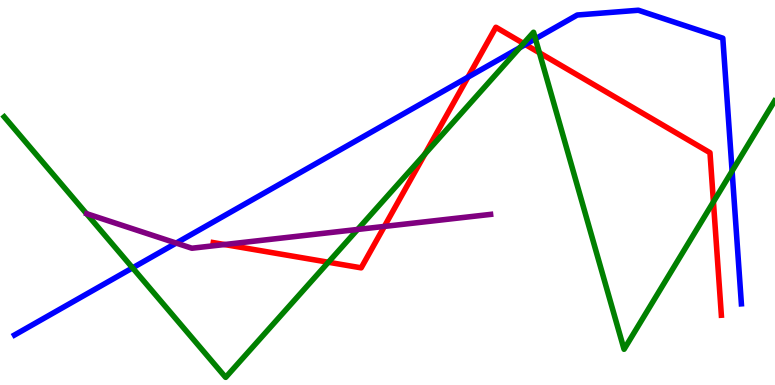[{'lines': ['blue', 'red'], 'intersections': [{'x': 6.04, 'y': 8.0}, {'x': 6.78, 'y': 8.84}]}, {'lines': ['green', 'red'], 'intersections': [{'x': 4.24, 'y': 3.19}, {'x': 5.48, 'y': 6.0}, {'x': 6.76, 'y': 8.87}, {'x': 6.96, 'y': 8.63}, {'x': 9.21, 'y': 4.76}]}, {'lines': ['purple', 'red'], 'intersections': [{'x': 2.9, 'y': 3.65}, {'x': 4.96, 'y': 4.12}]}, {'lines': ['blue', 'green'], 'intersections': [{'x': 1.71, 'y': 3.04}, {'x': 6.71, 'y': 8.76}, {'x': 6.91, 'y': 8.99}, {'x': 9.45, 'y': 5.56}]}, {'lines': ['blue', 'purple'], 'intersections': [{'x': 2.27, 'y': 3.69}]}, {'lines': ['green', 'purple'], 'intersections': [{'x': 4.61, 'y': 4.04}]}]